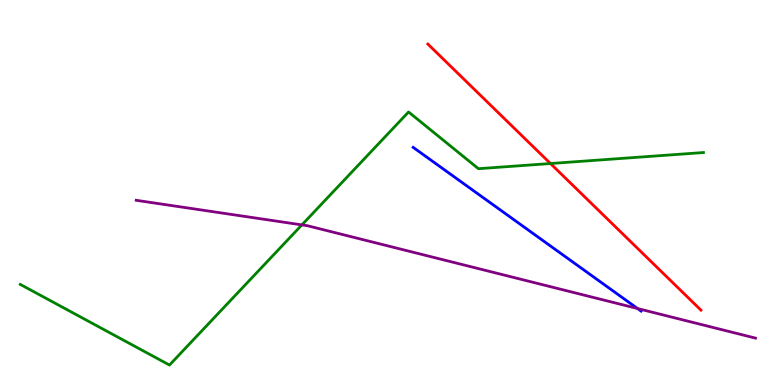[{'lines': ['blue', 'red'], 'intersections': []}, {'lines': ['green', 'red'], 'intersections': [{'x': 7.1, 'y': 5.75}]}, {'lines': ['purple', 'red'], 'intersections': []}, {'lines': ['blue', 'green'], 'intersections': []}, {'lines': ['blue', 'purple'], 'intersections': [{'x': 8.23, 'y': 1.99}]}, {'lines': ['green', 'purple'], 'intersections': [{'x': 3.9, 'y': 4.16}]}]